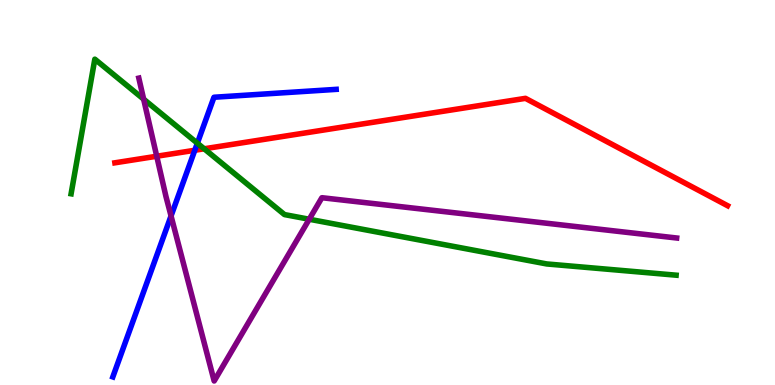[{'lines': ['blue', 'red'], 'intersections': [{'x': 2.51, 'y': 6.1}]}, {'lines': ['green', 'red'], 'intersections': [{'x': 2.63, 'y': 6.14}]}, {'lines': ['purple', 'red'], 'intersections': [{'x': 2.02, 'y': 5.94}]}, {'lines': ['blue', 'green'], 'intersections': [{'x': 2.55, 'y': 6.28}]}, {'lines': ['blue', 'purple'], 'intersections': [{'x': 2.21, 'y': 4.39}]}, {'lines': ['green', 'purple'], 'intersections': [{'x': 1.85, 'y': 7.42}, {'x': 3.99, 'y': 4.31}]}]